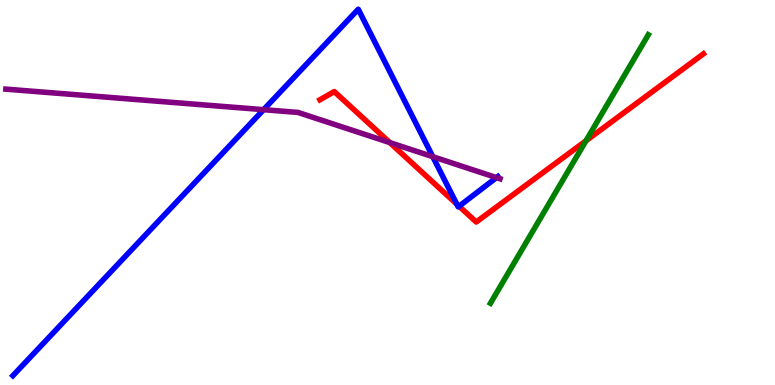[{'lines': ['blue', 'red'], 'intersections': [{'x': 5.89, 'y': 4.7}, {'x': 5.92, 'y': 4.64}]}, {'lines': ['green', 'red'], 'intersections': [{'x': 7.56, 'y': 6.34}]}, {'lines': ['purple', 'red'], 'intersections': [{'x': 5.03, 'y': 6.3}]}, {'lines': ['blue', 'green'], 'intersections': []}, {'lines': ['blue', 'purple'], 'intersections': [{'x': 3.4, 'y': 7.15}, {'x': 5.58, 'y': 5.93}, {'x': 6.41, 'y': 5.39}]}, {'lines': ['green', 'purple'], 'intersections': []}]